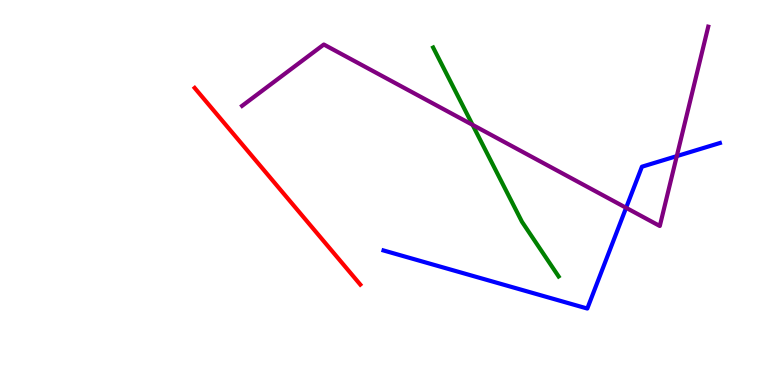[{'lines': ['blue', 'red'], 'intersections': []}, {'lines': ['green', 'red'], 'intersections': []}, {'lines': ['purple', 'red'], 'intersections': []}, {'lines': ['blue', 'green'], 'intersections': []}, {'lines': ['blue', 'purple'], 'intersections': [{'x': 8.08, 'y': 4.6}, {'x': 8.73, 'y': 5.95}]}, {'lines': ['green', 'purple'], 'intersections': [{'x': 6.1, 'y': 6.76}]}]